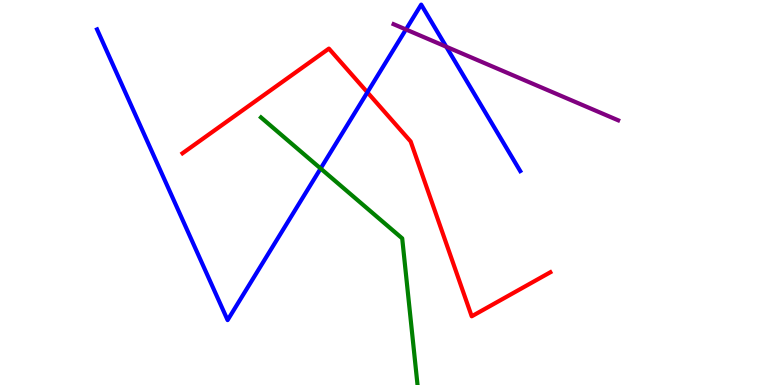[{'lines': ['blue', 'red'], 'intersections': [{'x': 4.74, 'y': 7.6}]}, {'lines': ['green', 'red'], 'intersections': []}, {'lines': ['purple', 'red'], 'intersections': []}, {'lines': ['blue', 'green'], 'intersections': [{'x': 4.14, 'y': 5.62}]}, {'lines': ['blue', 'purple'], 'intersections': [{'x': 5.24, 'y': 9.23}, {'x': 5.76, 'y': 8.79}]}, {'lines': ['green', 'purple'], 'intersections': []}]